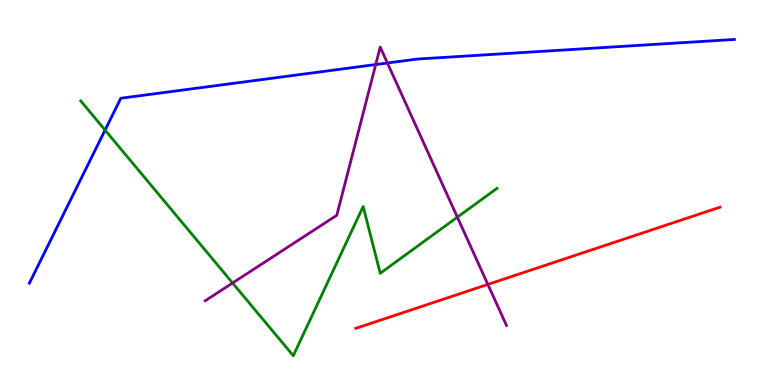[{'lines': ['blue', 'red'], 'intersections': []}, {'lines': ['green', 'red'], 'intersections': []}, {'lines': ['purple', 'red'], 'intersections': [{'x': 6.3, 'y': 2.61}]}, {'lines': ['blue', 'green'], 'intersections': [{'x': 1.36, 'y': 6.62}]}, {'lines': ['blue', 'purple'], 'intersections': [{'x': 4.85, 'y': 8.32}, {'x': 5.0, 'y': 8.36}]}, {'lines': ['green', 'purple'], 'intersections': [{'x': 3.0, 'y': 2.65}, {'x': 5.9, 'y': 4.36}]}]